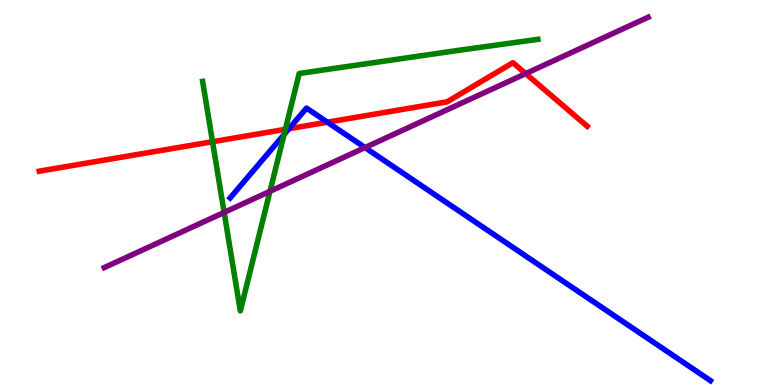[{'lines': ['blue', 'red'], 'intersections': [{'x': 3.73, 'y': 6.66}, {'x': 4.22, 'y': 6.83}]}, {'lines': ['green', 'red'], 'intersections': [{'x': 2.74, 'y': 6.32}, {'x': 3.68, 'y': 6.64}]}, {'lines': ['purple', 'red'], 'intersections': [{'x': 6.78, 'y': 8.09}]}, {'lines': ['blue', 'green'], 'intersections': [{'x': 3.67, 'y': 6.51}]}, {'lines': ['blue', 'purple'], 'intersections': [{'x': 4.71, 'y': 6.17}]}, {'lines': ['green', 'purple'], 'intersections': [{'x': 2.89, 'y': 4.48}, {'x': 3.48, 'y': 5.03}]}]